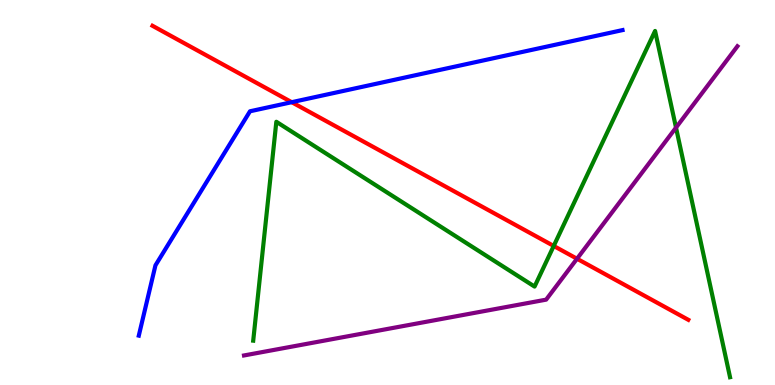[{'lines': ['blue', 'red'], 'intersections': [{'x': 3.76, 'y': 7.35}]}, {'lines': ['green', 'red'], 'intersections': [{'x': 7.14, 'y': 3.61}]}, {'lines': ['purple', 'red'], 'intersections': [{'x': 7.45, 'y': 3.28}]}, {'lines': ['blue', 'green'], 'intersections': []}, {'lines': ['blue', 'purple'], 'intersections': []}, {'lines': ['green', 'purple'], 'intersections': [{'x': 8.72, 'y': 6.69}]}]